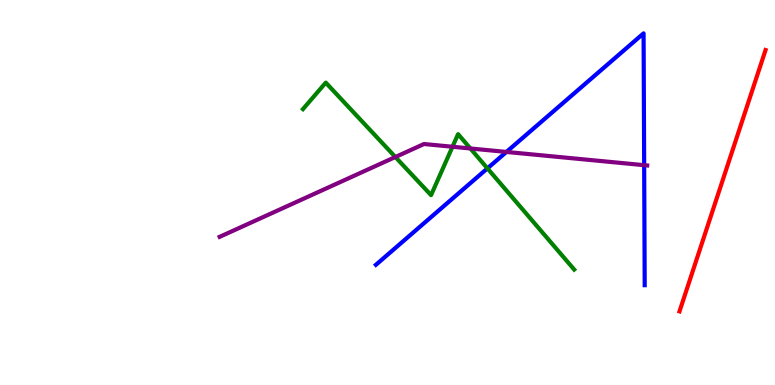[{'lines': ['blue', 'red'], 'intersections': []}, {'lines': ['green', 'red'], 'intersections': []}, {'lines': ['purple', 'red'], 'intersections': []}, {'lines': ['blue', 'green'], 'intersections': [{'x': 6.29, 'y': 5.63}]}, {'lines': ['blue', 'purple'], 'intersections': [{'x': 6.53, 'y': 6.05}, {'x': 8.31, 'y': 5.71}]}, {'lines': ['green', 'purple'], 'intersections': [{'x': 5.1, 'y': 5.92}, {'x': 5.84, 'y': 6.19}, {'x': 6.07, 'y': 6.14}]}]